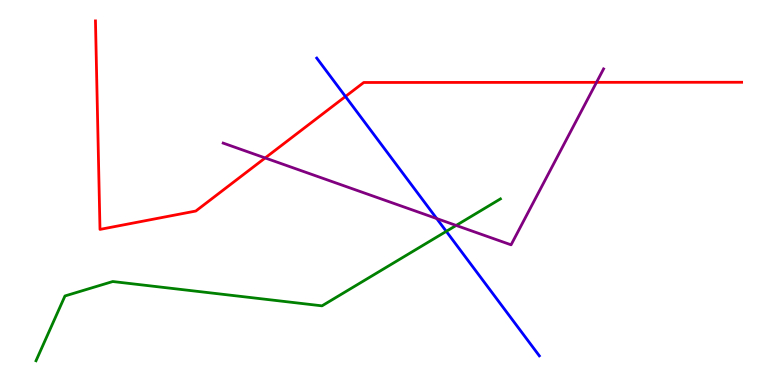[{'lines': ['blue', 'red'], 'intersections': [{'x': 4.46, 'y': 7.49}]}, {'lines': ['green', 'red'], 'intersections': []}, {'lines': ['purple', 'red'], 'intersections': [{'x': 3.42, 'y': 5.9}, {'x': 7.7, 'y': 7.86}]}, {'lines': ['blue', 'green'], 'intersections': [{'x': 5.76, 'y': 3.99}]}, {'lines': ['blue', 'purple'], 'intersections': [{'x': 5.63, 'y': 4.32}]}, {'lines': ['green', 'purple'], 'intersections': [{'x': 5.89, 'y': 4.14}]}]